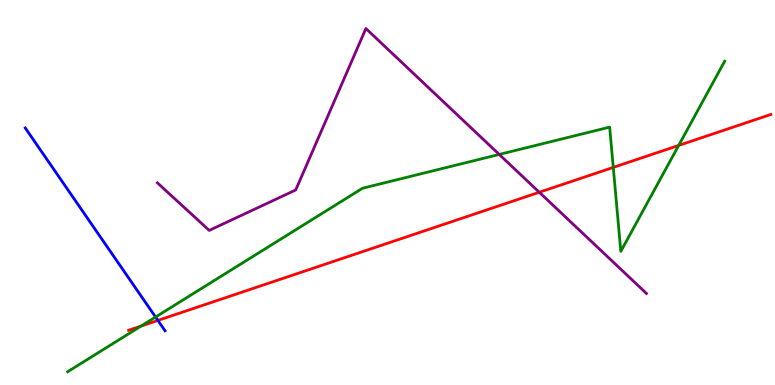[{'lines': ['blue', 'red'], 'intersections': [{'x': 2.04, 'y': 1.68}]}, {'lines': ['green', 'red'], 'intersections': [{'x': 1.82, 'y': 1.53}, {'x': 7.91, 'y': 5.65}, {'x': 8.76, 'y': 6.22}]}, {'lines': ['purple', 'red'], 'intersections': [{'x': 6.96, 'y': 5.01}]}, {'lines': ['blue', 'green'], 'intersections': [{'x': 2.01, 'y': 1.77}]}, {'lines': ['blue', 'purple'], 'intersections': []}, {'lines': ['green', 'purple'], 'intersections': [{'x': 6.44, 'y': 5.99}]}]